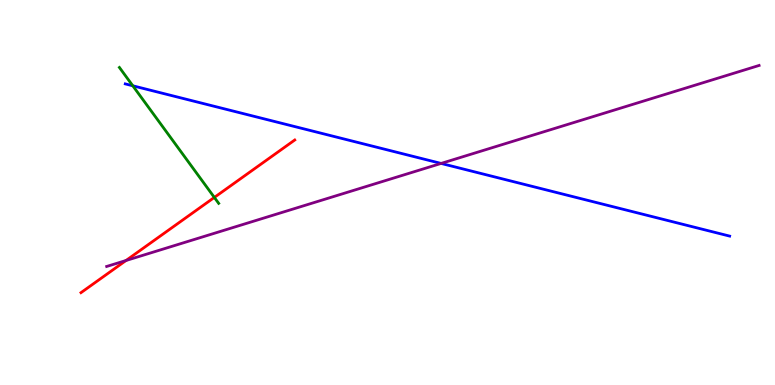[{'lines': ['blue', 'red'], 'intersections': []}, {'lines': ['green', 'red'], 'intersections': [{'x': 2.77, 'y': 4.87}]}, {'lines': ['purple', 'red'], 'intersections': [{'x': 1.63, 'y': 3.23}]}, {'lines': ['blue', 'green'], 'intersections': [{'x': 1.71, 'y': 7.77}]}, {'lines': ['blue', 'purple'], 'intersections': [{'x': 5.69, 'y': 5.76}]}, {'lines': ['green', 'purple'], 'intersections': []}]